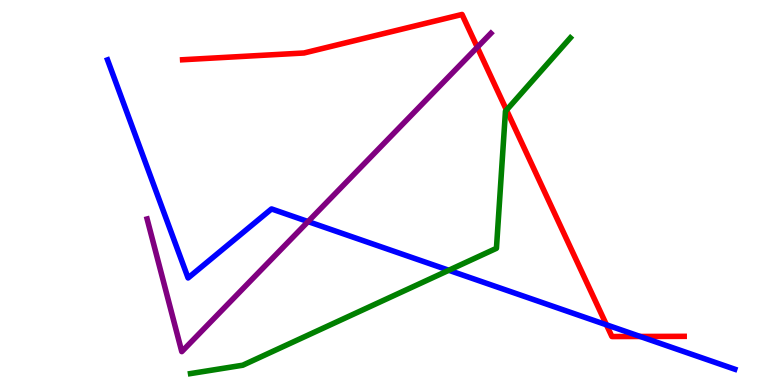[{'lines': ['blue', 'red'], 'intersections': [{'x': 7.83, 'y': 1.56}, {'x': 8.26, 'y': 1.26}]}, {'lines': ['green', 'red'], 'intersections': [{'x': 6.54, 'y': 7.14}]}, {'lines': ['purple', 'red'], 'intersections': [{'x': 6.16, 'y': 8.77}]}, {'lines': ['blue', 'green'], 'intersections': [{'x': 5.79, 'y': 2.98}]}, {'lines': ['blue', 'purple'], 'intersections': [{'x': 3.97, 'y': 4.24}]}, {'lines': ['green', 'purple'], 'intersections': []}]